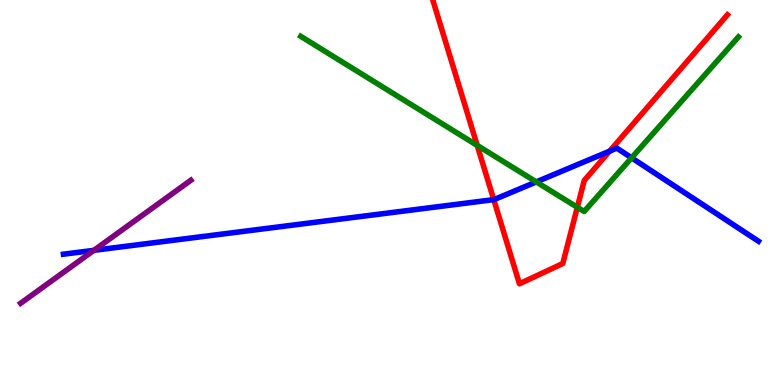[{'lines': ['blue', 'red'], 'intersections': [{'x': 6.37, 'y': 4.81}, {'x': 7.87, 'y': 6.07}]}, {'lines': ['green', 'red'], 'intersections': [{'x': 6.16, 'y': 6.22}, {'x': 7.45, 'y': 4.62}]}, {'lines': ['purple', 'red'], 'intersections': []}, {'lines': ['blue', 'green'], 'intersections': [{'x': 6.92, 'y': 5.28}, {'x': 8.15, 'y': 5.9}]}, {'lines': ['blue', 'purple'], 'intersections': [{'x': 1.21, 'y': 3.5}]}, {'lines': ['green', 'purple'], 'intersections': []}]